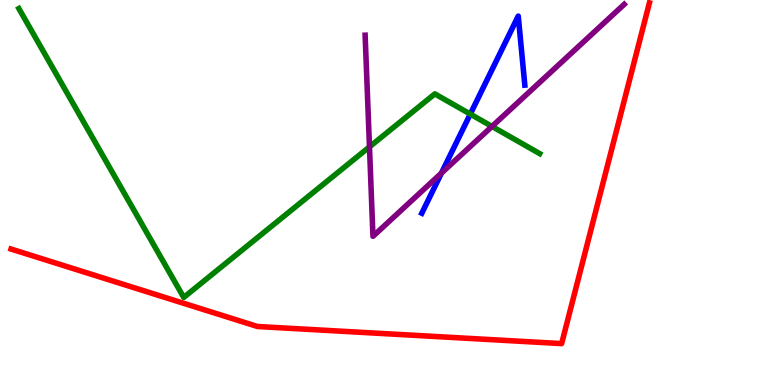[{'lines': ['blue', 'red'], 'intersections': []}, {'lines': ['green', 'red'], 'intersections': []}, {'lines': ['purple', 'red'], 'intersections': []}, {'lines': ['blue', 'green'], 'intersections': [{'x': 6.07, 'y': 7.04}]}, {'lines': ['blue', 'purple'], 'intersections': [{'x': 5.7, 'y': 5.5}]}, {'lines': ['green', 'purple'], 'intersections': [{'x': 4.77, 'y': 6.19}, {'x': 6.35, 'y': 6.72}]}]